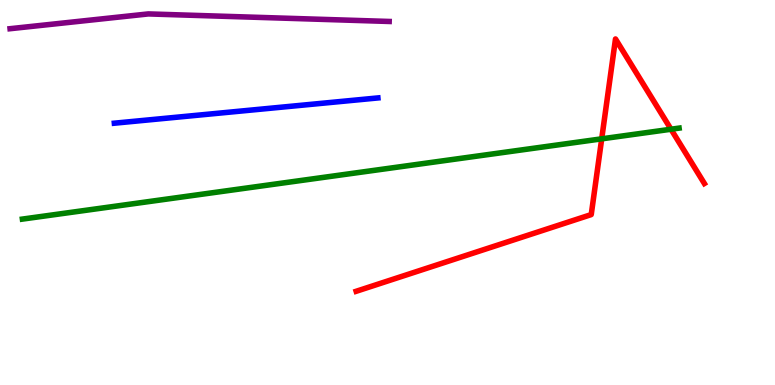[{'lines': ['blue', 'red'], 'intersections': []}, {'lines': ['green', 'red'], 'intersections': [{'x': 7.76, 'y': 6.39}, {'x': 8.66, 'y': 6.64}]}, {'lines': ['purple', 'red'], 'intersections': []}, {'lines': ['blue', 'green'], 'intersections': []}, {'lines': ['blue', 'purple'], 'intersections': []}, {'lines': ['green', 'purple'], 'intersections': []}]